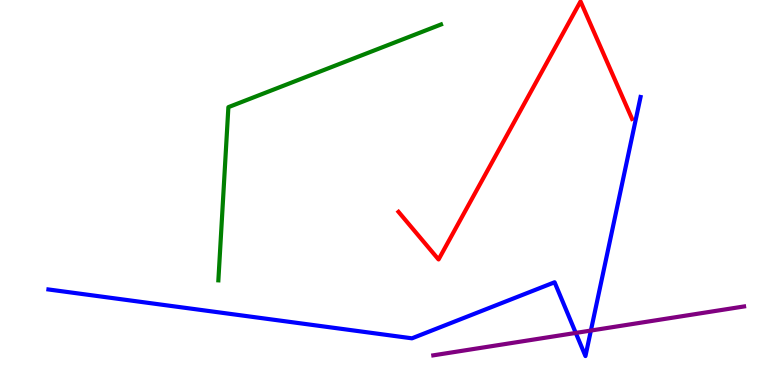[{'lines': ['blue', 'red'], 'intersections': []}, {'lines': ['green', 'red'], 'intersections': []}, {'lines': ['purple', 'red'], 'intersections': []}, {'lines': ['blue', 'green'], 'intersections': []}, {'lines': ['blue', 'purple'], 'intersections': [{'x': 7.43, 'y': 1.35}, {'x': 7.62, 'y': 1.41}]}, {'lines': ['green', 'purple'], 'intersections': []}]